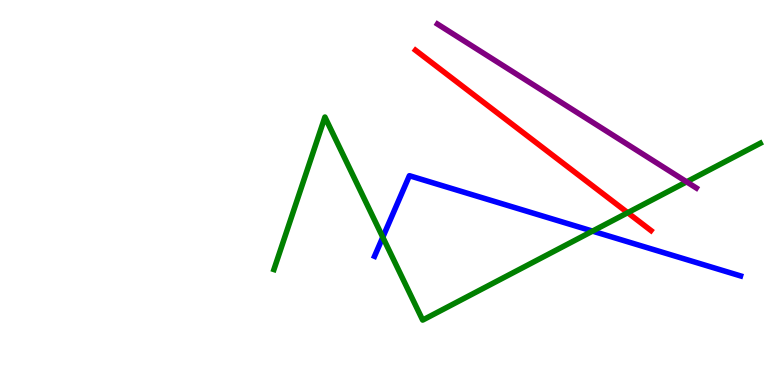[{'lines': ['blue', 'red'], 'intersections': []}, {'lines': ['green', 'red'], 'intersections': [{'x': 8.1, 'y': 4.48}]}, {'lines': ['purple', 'red'], 'intersections': []}, {'lines': ['blue', 'green'], 'intersections': [{'x': 4.94, 'y': 3.84}, {'x': 7.65, 'y': 4.0}]}, {'lines': ['blue', 'purple'], 'intersections': []}, {'lines': ['green', 'purple'], 'intersections': [{'x': 8.86, 'y': 5.28}]}]